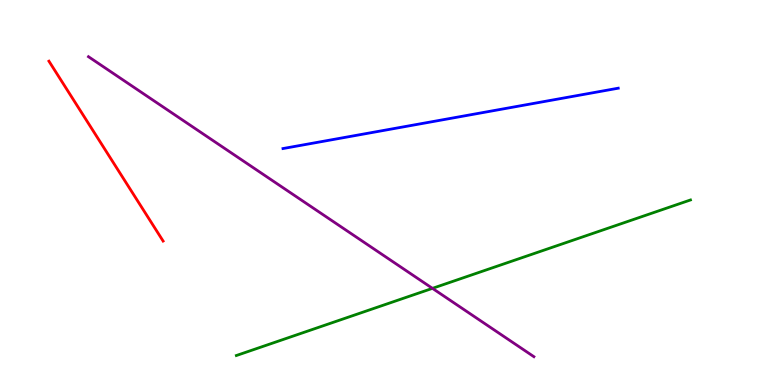[{'lines': ['blue', 'red'], 'intersections': []}, {'lines': ['green', 'red'], 'intersections': []}, {'lines': ['purple', 'red'], 'intersections': []}, {'lines': ['blue', 'green'], 'intersections': []}, {'lines': ['blue', 'purple'], 'intersections': []}, {'lines': ['green', 'purple'], 'intersections': [{'x': 5.58, 'y': 2.51}]}]